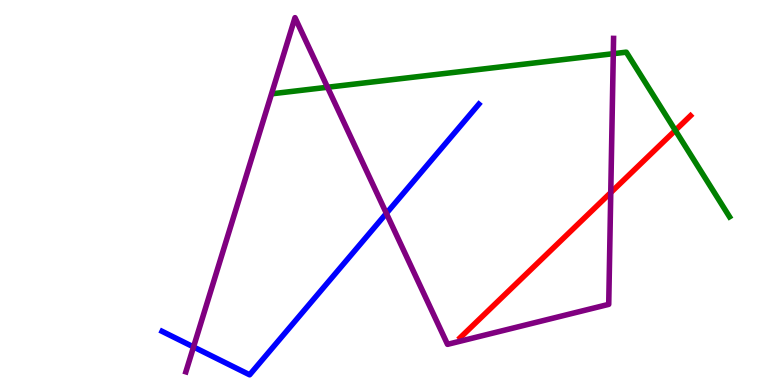[{'lines': ['blue', 'red'], 'intersections': []}, {'lines': ['green', 'red'], 'intersections': [{'x': 8.71, 'y': 6.61}]}, {'lines': ['purple', 'red'], 'intersections': [{'x': 7.88, 'y': 5.0}]}, {'lines': ['blue', 'green'], 'intersections': []}, {'lines': ['blue', 'purple'], 'intersections': [{'x': 2.5, 'y': 0.988}, {'x': 4.99, 'y': 4.46}]}, {'lines': ['green', 'purple'], 'intersections': [{'x': 4.23, 'y': 7.73}, {'x': 7.91, 'y': 8.61}]}]